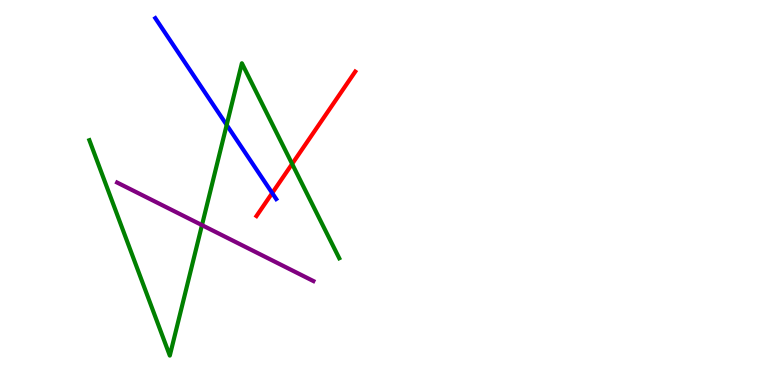[{'lines': ['blue', 'red'], 'intersections': [{'x': 3.51, 'y': 4.99}]}, {'lines': ['green', 'red'], 'intersections': [{'x': 3.77, 'y': 5.74}]}, {'lines': ['purple', 'red'], 'intersections': []}, {'lines': ['blue', 'green'], 'intersections': [{'x': 2.92, 'y': 6.76}]}, {'lines': ['blue', 'purple'], 'intersections': []}, {'lines': ['green', 'purple'], 'intersections': [{'x': 2.61, 'y': 4.15}]}]